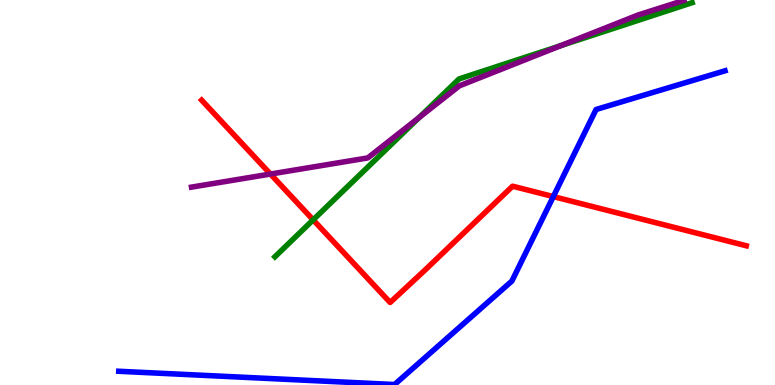[{'lines': ['blue', 'red'], 'intersections': [{'x': 7.14, 'y': 4.89}]}, {'lines': ['green', 'red'], 'intersections': [{'x': 4.04, 'y': 4.29}]}, {'lines': ['purple', 'red'], 'intersections': [{'x': 3.49, 'y': 5.48}]}, {'lines': ['blue', 'green'], 'intersections': []}, {'lines': ['blue', 'purple'], 'intersections': []}, {'lines': ['green', 'purple'], 'intersections': [{'x': 5.41, 'y': 6.95}, {'x': 7.23, 'y': 8.81}]}]